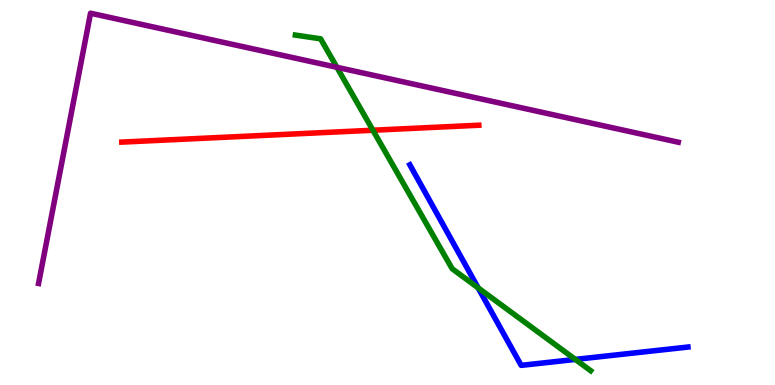[{'lines': ['blue', 'red'], 'intersections': []}, {'lines': ['green', 'red'], 'intersections': [{'x': 4.81, 'y': 6.62}]}, {'lines': ['purple', 'red'], 'intersections': []}, {'lines': ['blue', 'green'], 'intersections': [{'x': 6.17, 'y': 2.52}, {'x': 7.42, 'y': 0.664}]}, {'lines': ['blue', 'purple'], 'intersections': []}, {'lines': ['green', 'purple'], 'intersections': [{'x': 4.35, 'y': 8.25}]}]